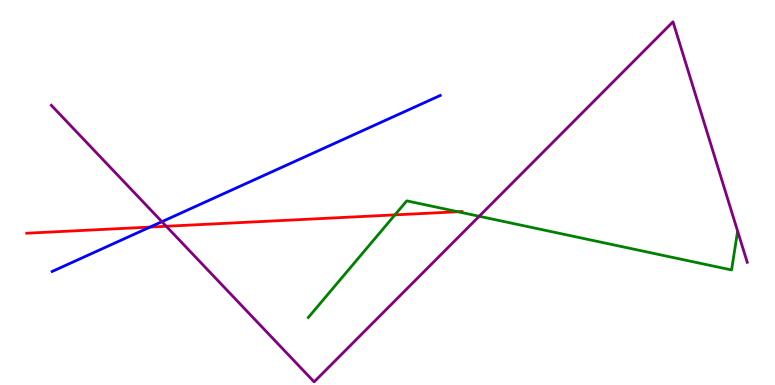[{'lines': ['blue', 'red'], 'intersections': [{'x': 1.94, 'y': 4.1}]}, {'lines': ['green', 'red'], 'intersections': [{'x': 5.1, 'y': 4.42}, {'x': 5.91, 'y': 4.5}]}, {'lines': ['purple', 'red'], 'intersections': [{'x': 2.15, 'y': 4.12}]}, {'lines': ['blue', 'green'], 'intersections': []}, {'lines': ['blue', 'purple'], 'intersections': [{'x': 2.09, 'y': 4.24}]}, {'lines': ['green', 'purple'], 'intersections': [{'x': 6.18, 'y': 4.38}]}]